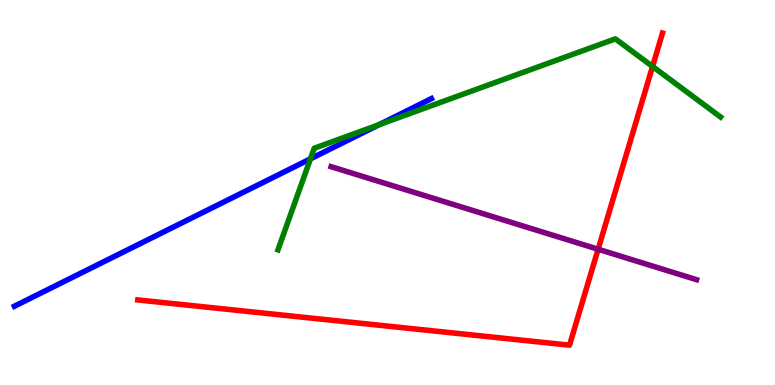[{'lines': ['blue', 'red'], 'intersections': []}, {'lines': ['green', 'red'], 'intersections': [{'x': 8.42, 'y': 8.27}]}, {'lines': ['purple', 'red'], 'intersections': [{'x': 7.72, 'y': 3.53}]}, {'lines': ['blue', 'green'], 'intersections': [{'x': 4.01, 'y': 5.87}, {'x': 4.89, 'y': 6.76}]}, {'lines': ['blue', 'purple'], 'intersections': []}, {'lines': ['green', 'purple'], 'intersections': []}]